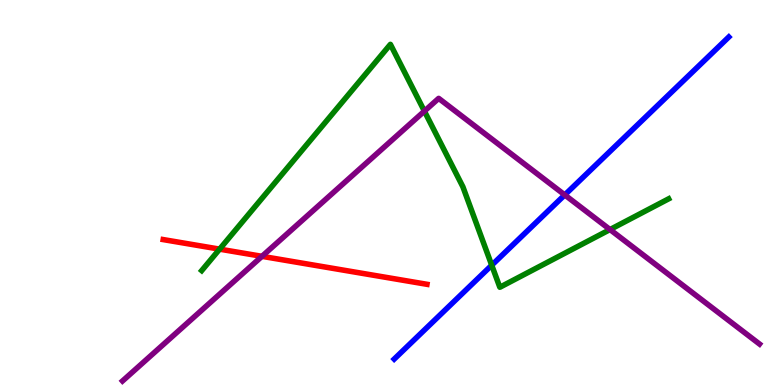[{'lines': ['blue', 'red'], 'intersections': []}, {'lines': ['green', 'red'], 'intersections': [{'x': 2.83, 'y': 3.53}]}, {'lines': ['purple', 'red'], 'intersections': [{'x': 3.38, 'y': 3.34}]}, {'lines': ['blue', 'green'], 'intersections': [{'x': 6.34, 'y': 3.11}]}, {'lines': ['blue', 'purple'], 'intersections': [{'x': 7.29, 'y': 4.94}]}, {'lines': ['green', 'purple'], 'intersections': [{'x': 5.48, 'y': 7.11}, {'x': 7.87, 'y': 4.04}]}]